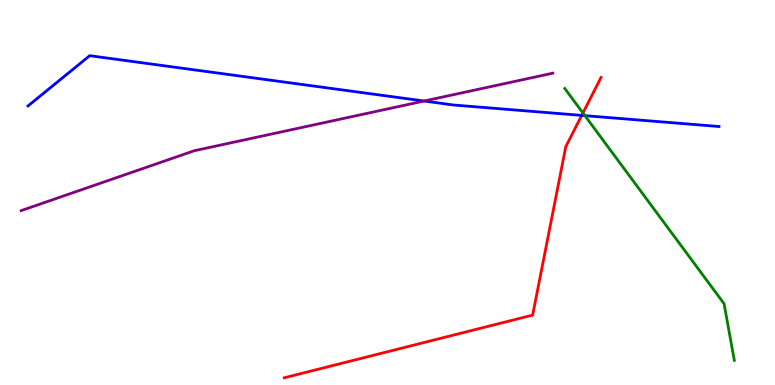[{'lines': ['blue', 'red'], 'intersections': [{'x': 7.51, 'y': 7.0}]}, {'lines': ['green', 'red'], 'intersections': [{'x': 7.52, 'y': 7.06}]}, {'lines': ['purple', 'red'], 'intersections': []}, {'lines': ['blue', 'green'], 'intersections': [{'x': 7.55, 'y': 7.0}]}, {'lines': ['blue', 'purple'], 'intersections': [{'x': 5.47, 'y': 7.38}]}, {'lines': ['green', 'purple'], 'intersections': []}]